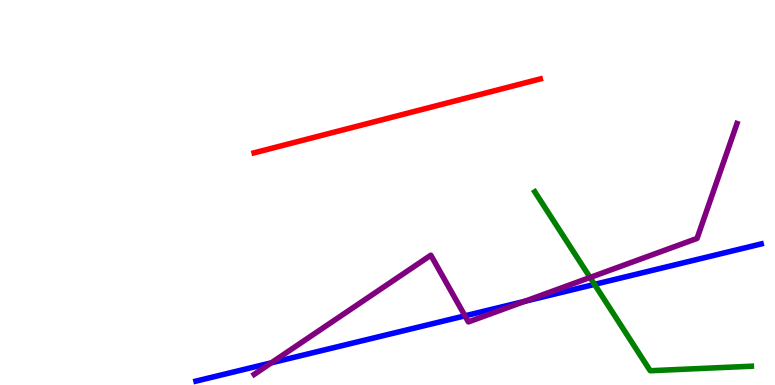[{'lines': ['blue', 'red'], 'intersections': []}, {'lines': ['green', 'red'], 'intersections': []}, {'lines': ['purple', 'red'], 'intersections': []}, {'lines': ['blue', 'green'], 'intersections': [{'x': 7.67, 'y': 2.61}]}, {'lines': ['blue', 'purple'], 'intersections': [{'x': 3.5, 'y': 0.576}, {'x': 6.0, 'y': 1.8}, {'x': 6.77, 'y': 2.17}]}, {'lines': ['green', 'purple'], 'intersections': [{'x': 7.61, 'y': 2.79}]}]